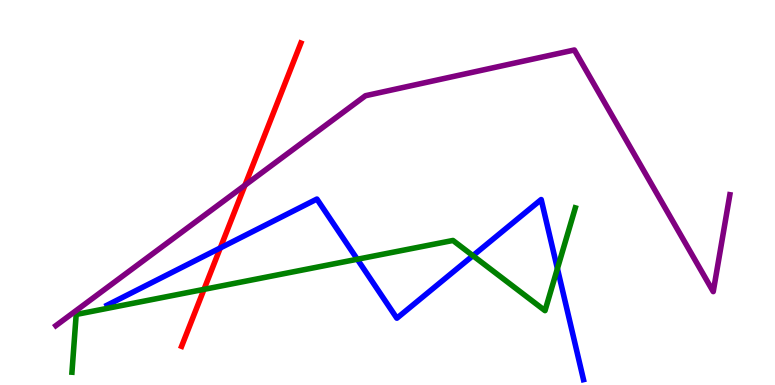[{'lines': ['blue', 'red'], 'intersections': [{'x': 2.84, 'y': 3.56}]}, {'lines': ['green', 'red'], 'intersections': [{'x': 2.63, 'y': 2.48}]}, {'lines': ['purple', 'red'], 'intersections': [{'x': 3.16, 'y': 5.19}]}, {'lines': ['blue', 'green'], 'intersections': [{'x': 4.61, 'y': 3.27}, {'x': 6.1, 'y': 3.36}, {'x': 7.19, 'y': 3.02}]}, {'lines': ['blue', 'purple'], 'intersections': []}, {'lines': ['green', 'purple'], 'intersections': []}]